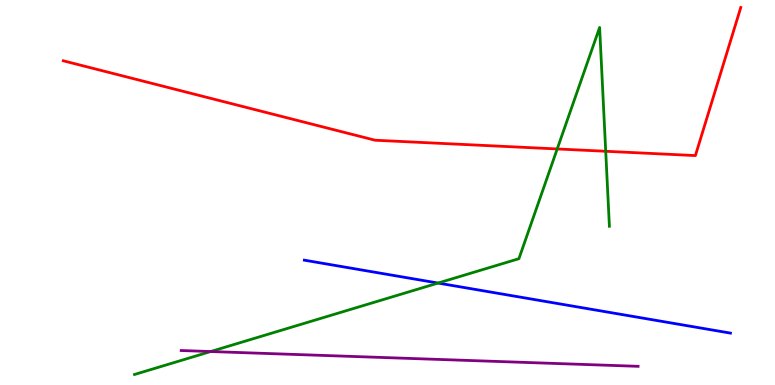[{'lines': ['blue', 'red'], 'intersections': []}, {'lines': ['green', 'red'], 'intersections': [{'x': 7.19, 'y': 6.13}, {'x': 7.82, 'y': 6.07}]}, {'lines': ['purple', 'red'], 'intersections': []}, {'lines': ['blue', 'green'], 'intersections': [{'x': 5.65, 'y': 2.65}]}, {'lines': ['blue', 'purple'], 'intersections': []}, {'lines': ['green', 'purple'], 'intersections': [{'x': 2.72, 'y': 0.869}]}]